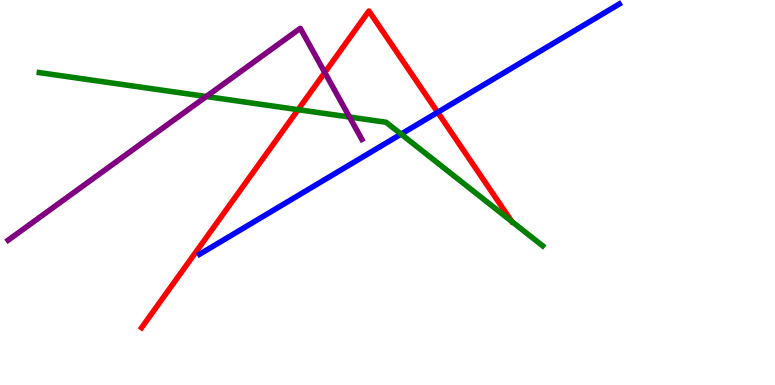[{'lines': ['blue', 'red'], 'intersections': [{'x': 5.65, 'y': 7.08}]}, {'lines': ['green', 'red'], 'intersections': [{'x': 3.85, 'y': 7.15}, {'x': 6.6, 'y': 4.25}]}, {'lines': ['purple', 'red'], 'intersections': [{'x': 4.19, 'y': 8.12}]}, {'lines': ['blue', 'green'], 'intersections': [{'x': 5.18, 'y': 6.52}]}, {'lines': ['blue', 'purple'], 'intersections': []}, {'lines': ['green', 'purple'], 'intersections': [{'x': 2.66, 'y': 7.49}, {'x': 4.51, 'y': 6.96}]}]